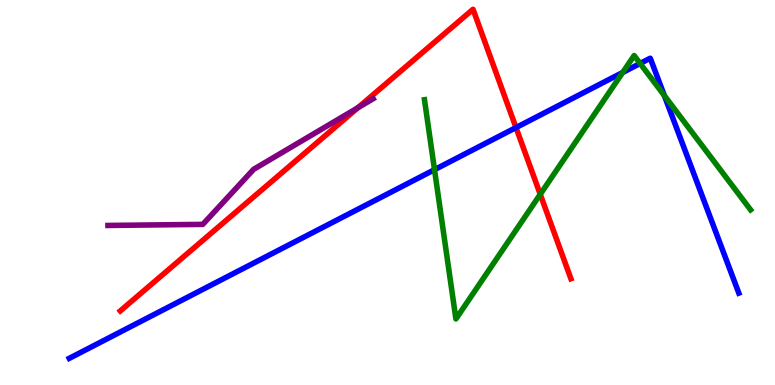[{'lines': ['blue', 'red'], 'intersections': [{'x': 6.66, 'y': 6.69}]}, {'lines': ['green', 'red'], 'intersections': [{'x': 6.97, 'y': 4.95}]}, {'lines': ['purple', 'red'], 'intersections': [{'x': 4.62, 'y': 7.2}]}, {'lines': ['blue', 'green'], 'intersections': [{'x': 5.61, 'y': 5.59}, {'x': 8.03, 'y': 8.12}, {'x': 8.26, 'y': 8.35}, {'x': 8.57, 'y': 7.52}]}, {'lines': ['blue', 'purple'], 'intersections': []}, {'lines': ['green', 'purple'], 'intersections': []}]